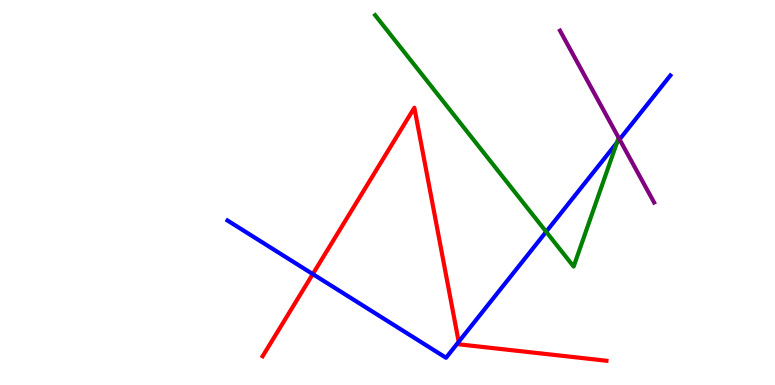[{'lines': ['blue', 'red'], 'intersections': [{'x': 4.04, 'y': 2.88}, {'x': 5.92, 'y': 1.12}]}, {'lines': ['green', 'red'], 'intersections': []}, {'lines': ['purple', 'red'], 'intersections': []}, {'lines': ['blue', 'green'], 'intersections': [{'x': 7.05, 'y': 3.98}, {'x': 7.96, 'y': 6.29}]}, {'lines': ['blue', 'purple'], 'intersections': [{'x': 7.99, 'y': 6.38}]}, {'lines': ['green', 'purple'], 'intersections': []}]